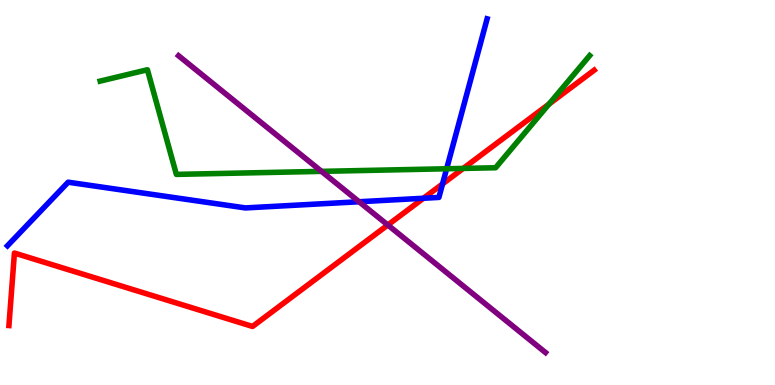[{'lines': ['blue', 'red'], 'intersections': [{'x': 5.46, 'y': 4.85}, {'x': 5.71, 'y': 5.22}]}, {'lines': ['green', 'red'], 'intersections': [{'x': 5.98, 'y': 5.63}, {'x': 7.08, 'y': 7.3}]}, {'lines': ['purple', 'red'], 'intersections': [{'x': 5.0, 'y': 4.16}]}, {'lines': ['blue', 'green'], 'intersections': [{'x': 5.76, 'y': 5.62}]}, {'lines': ['blue', 'purple'], 'intersections': [{'x': 4.63, 'y': 4.76}]}, {'lines': ['green', 'purple'], 'intersections': [{'x': 4.15, 'y': 5.55}]}]